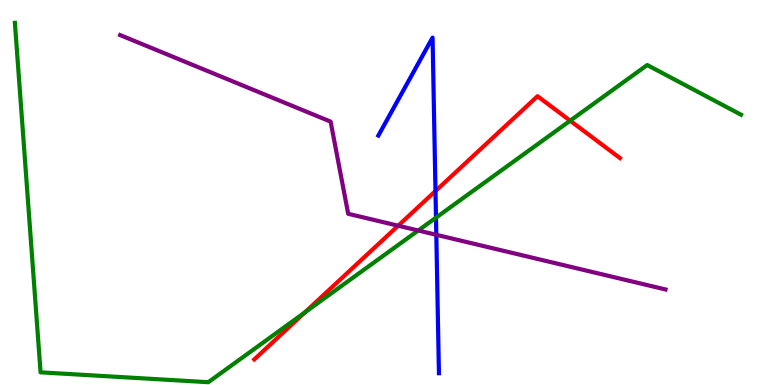[{'lines': ['blue', 'red'], 'intersections': [{'x': 5.62, 'y': 5.04}]}, {'lines': ['green', 'red'], 'intersections': [{'x': 3.93, 'y': 1.88}, {'x': 7.36, 'y': 6.86}]}, {'lines': ['purple', 'red'], 'intersections': [{'x': 5.14, 'y': 4.14}]}, {'lines': ['blue', 'green'], 'intersections': [{'x': 5.63, 'y': 4.35}]}, {'lines': ['blue', 'purple'], 'intersections': [{'x': 5.63, 'y': 3.9}]}, {'lines': ['green', 'purple'], 'intersections': [{'x': 5.4, 'y': 4.01}]}]